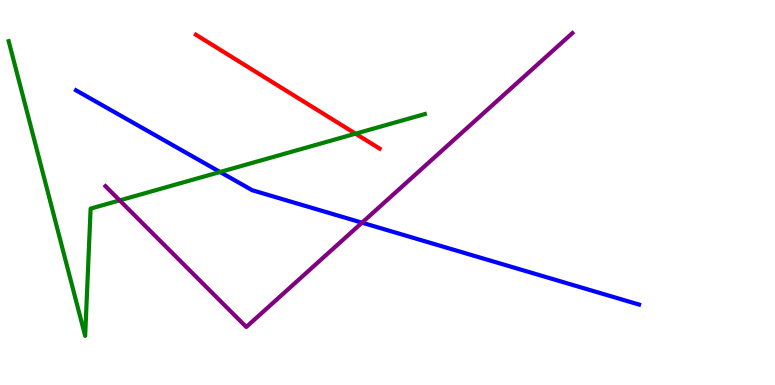[{'lines': ['blue', 'red'], 'intersections': []}, {'lines': ['green', 'red'], 'intersections': [{'x': 4.59, 'y': 6.53}]}, {'lines': ['purple', 'red'], 'intersections': []}, {'lines': ['blue', 'green'], 'intersections': [{'x': 2.84, 'y': 5.53}]}, {'lines': ['blue', 'purple'], 'intersections': [{'x': 4.67, 'y': 4.22}]}, {'lines': ['green', 'purple'], 'intersections': [{'x': 1.54, 'y': 4.8}]}]